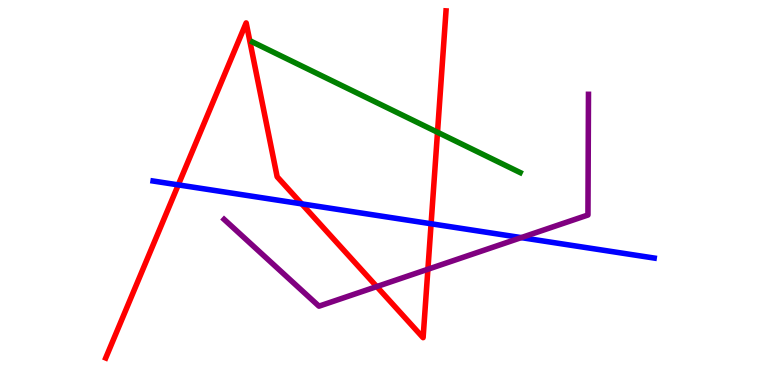[{'lines': ['blue', 'red'], 'intersections': [{'x': 2.3, 'y': 5.2}, {'x': 3.89, 'y': 4.7}, {'x': 5.56, 'y': 4.19}]}, {'lines': ['green', 'red'], 'intersections': [{'x': 5.65, 'y': 6.57}]}, {'lines': ['purple', 'red'], 'intersections': [{'x': 4.86, 'y': 2.56}, {'x': 5.52, 'y': 3.01}]}, {'lines': ['blue', 'green'], 'intersections': []}, {'lines': ['blue', 'purple'], 'intersections': [{'x': 6.73, 'y': 3.83}]}, {'lines': ['green', 'purple'], 'intersections': []}]